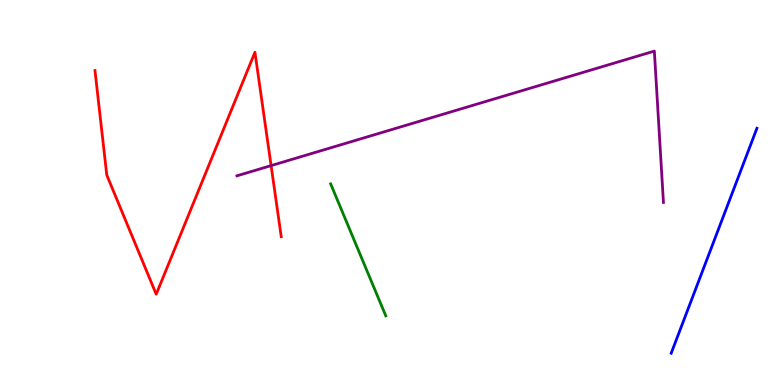[{'lines': ['blue', 'red'], 'intersections': []}, {'lines': ['green', 'red'], 'intersections': []}, {'lines': ['purple', 'red'], 'intersections': [{'x': 3.5, 'y': 5.7}]}, {'lines': ['blue', 'green'], 'intersections': []}, {'lines': ['blue', 'purple'], 'intersections': []}, {'lines': ['green', 'purple'], 'intersections': []}]